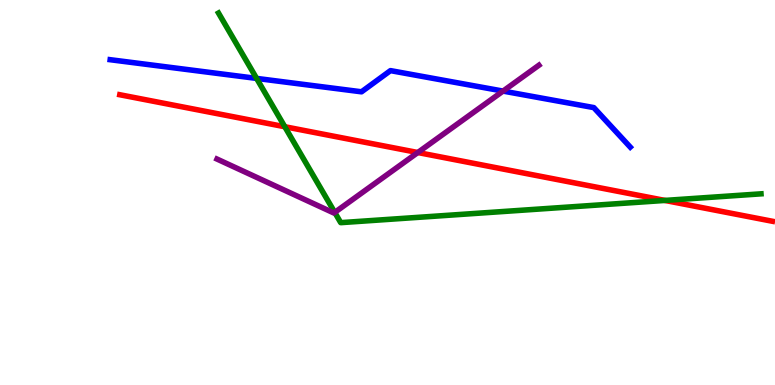[{'lines': ['blue', 'red'], 'intersections': []}, {'lines': ['green', 'red'], 'intersections': [{'x': 3.67, 'y': 6.71}, {'x': 8.58, 'y': 4.79}]}, {'lines': ['purple', 'red'], 'intersections': [{'x': 5.39, 'y': 6.04}]}, {'lines': ['blue', 'green'], 'intersections': [{'x': 3.31, 'y': 7.96}]}, {'lines': ['blue', 'purple'], 'intersections': [{'x': 6.49, 'y': 7.63}]}, {'lines': ['green', 'purple'], 'intersections': [{'x': 4.32, 'y': 4.48}]}]